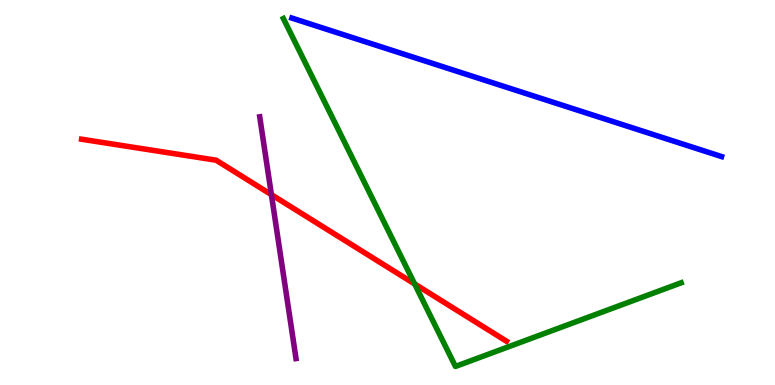[{'lines': ['blue', 'red'], 'intersections': []}, {'lines': ['green', 'red'], 'intersections': [{'x': 5.35, 'y': 2.62}]}, {'lines': ['purple', 'red'], 'intersections': [{'x': 3.5, 'y': 4.94}]}, {'lines': ['blue', 'green'], 'intersections': []}, {'lines': ['blue', 'purple'], 'intersections': []}, {'lines': ['green', 'purple'], 'intersections': []}]